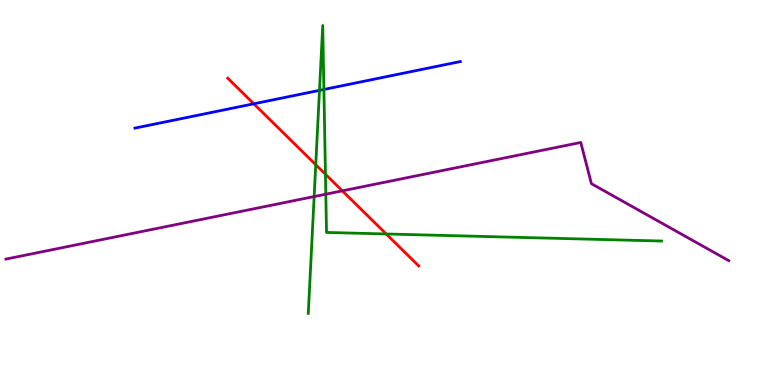[{'lines': ['blue', 'red'], 'intersections': [{'x': 3.27, 'y': 7.3}]}, {'lines': ['green', 'red'], 'intersections': [{'x': 4.07, 'y': 5.72}, {'x': 4.2, 'y': 5.47}, {'x': 4.98, 'y': 3.92}]}, {'lines': ['purple', 'red'], 'intersections': [{'x': 4.42, 'y': 5.04}]}, {'lines': ['blue', 'green'], 'intersections': [{'x': 4.12, 'y': 7.65}, {'x': 4.18, 'y': 7.68}]}, {'lines': ['blue', 'purple'], 'intersections': []}, {'lines': ['green', 'purple'], 'intersections': [{'x': 4.05, 'y': 4.89}, {'x': 4.2, 'y': 4.96}]}]